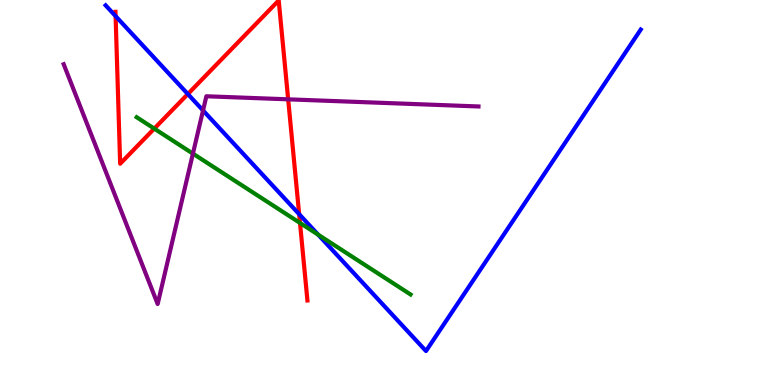[{'lines': ['blue', 'red'], 'intersections': [{'x': 1.49, 'y': 9.58}, {'x': 2.42, 'y': 7.56}, {'x': 3.86, 'y': 4.44}]}, {'lines': ['green', 'red'], 'intersections': [{'x': 1.99, 'y': 6.66}, {'x': 3.87, 'y': 4.21}]}, {'lines': ['purple', 'red'], 'intersections': [{'x': 3.72, 'y': 7.42}]}, {'lines': ['blue', 'green'], 'intersections': [{'x': 4.11, 'y': 3.9}]}, {'lines': ['blue', 'purple'], 'intersections': [{'x': 2.62, 'y': 7.13}]}, {'lines': ['green', 'purple'], 'intersections': [{'x': 2.49, 'y': 6.01}]}]